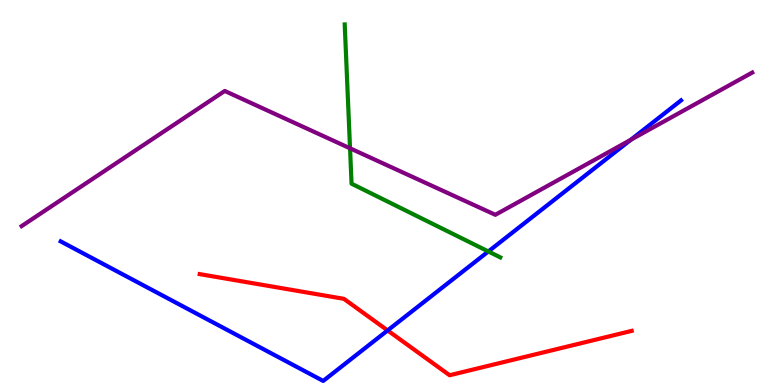[{'lines': ['blue', 'red'], 'intersections': [{'x': 5.0, 'y': 1.42}]}, {'lines': ['green', 'red'], 'intersections': []}, {'lines': ['purple', 'red'], 'intersections': []}, {'lines': ['blue', 'green'], 'intersections': [{'x': 6.3, 'y': 3.47}]}, {'lines': ['blue', 'purple'], 'intersections': [{'x': 8.14, 'y': 6.37}]}, {'lines': ['green', 'purple'], 'intersections': [{'x': 4.52, 'y': 6.15}]}]